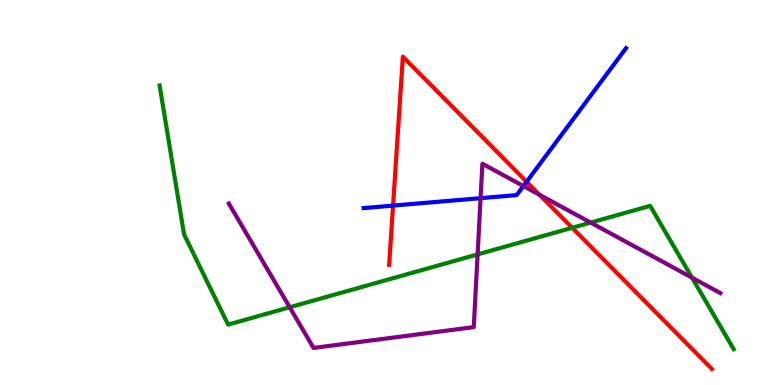[{'lines': ['blue', 'red'], 'intersections': [{'x': 5.07, 'y': 4.66}, {'x': 6.8, 'y': 5.28}]}, {'lines': ['green', 'red'], 'intersections': [{'x': 7.38, 'y': 4.08}]}, {'lines': ['purple', 'red'], 'intersections': [{'x': 6.96, 'y': 4.94}]}, {'lines': ['blue', 'green'], 'intersections': []}, {'lines': ['blue', 'purple'], 'intersections': [{'x': 6.2, 'y': 4.85}, {'x': 6.75, 'y': 5.17}]}, {'lines': ['green', 'purple'], 'intersections': [{'x': 3.74, 'y': 2.02}, {'x': 6.16, 'y': 3.39}, {'x': 7.62, 'y': 4.22}, {'x': 8.93, 'y': 2.79}]}]